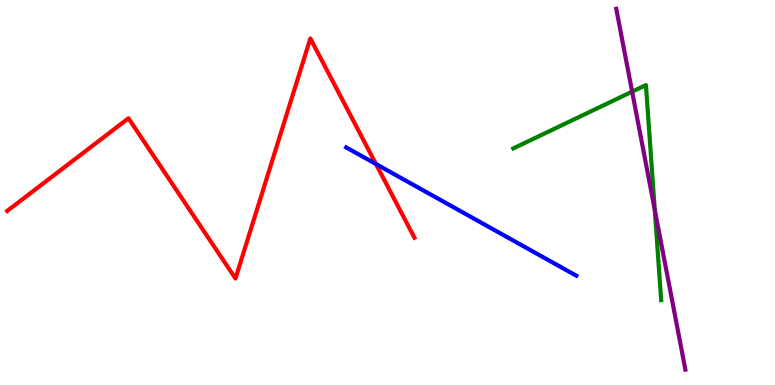[{'lines': ['blue', 'red'], 'intersections': [{'x': 4.85, 'y': 5.74}]}, {'lines': ['green', 'red'], 'intersections': []}, {'lines': ['purple', 'red'], 'intersections': []}, {'lines': ['blue', 'green'], 'intersections': []}, {'lines': ['blue', 'purple'], 'intersections': []}, {'lines': ['green', 'purple'], 'intersections': [{'x': 8.16, 'y': 7.62}, {'x': 8.45, 'y': 4.55}]}]